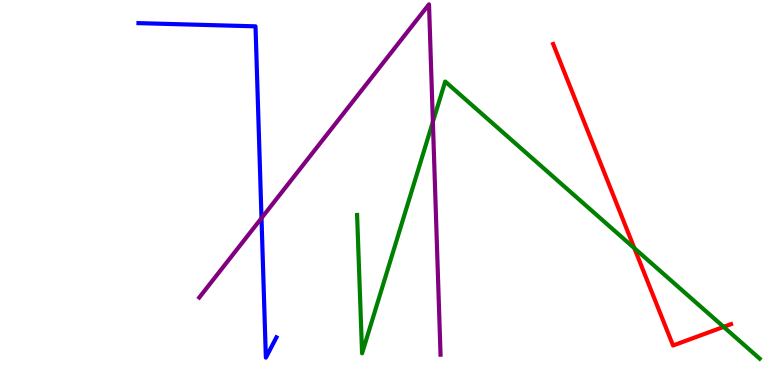[{'lines': ['blue', 'red'], 'intersections': []}, {'lines': ['green', 'red'], 'intersections': [{'x': 8.19, 'y': 3.55}, {'x': 9.34, 'y': 1.51}]}, {'lines': ['purple', 'red'], 'intersections': []}, {'lines': ['blue', 'green'], 'intersections': []}, {'lines': ['blue', 'purple'], 'intersections': [{'x': 3.37, 'y': 4.33}]}, {'lines': ['green', 'purple'], 'intersections': [{'x': 5.59, 'y': 6.84}]}]